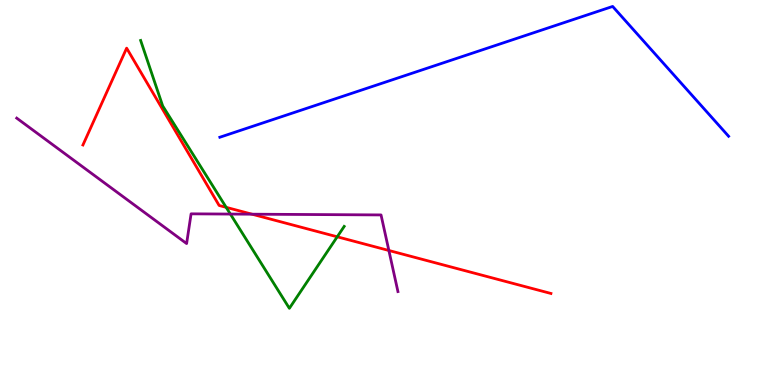[{'lines': ['blue', 'red'], 'intersections': []}, {'lines': ['green', 'red'], 'intersections': [{'x': 2.92, 'y': 4.61}, {'x': 4.35, 'y': 3.85}]}, {'lines': ['purple', 'red'], 'intersections': [{'x': 3.25, 'y': 4.44}, {'x': 5.02, 'y': 3.49}]}, {'lines': ['blue', 'green'], 'intersections': []}, {'lines': ['blue', 'purple'], 'intersections': []}, {'lines': ['green', 'purple'], 'intersections': [{'x': 2.97, 'y': 4.44}]}]